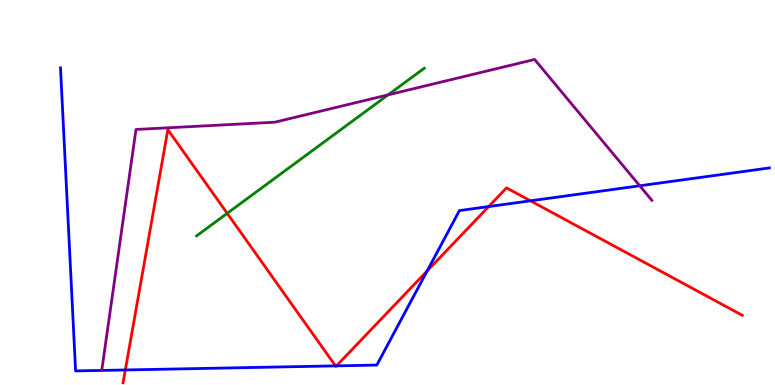[{'lines': ['blue', 'red'], 'intersections': [{'x': 1.62, 'y': 0.391}, {'x': 4.33, 'y': 0.497}, {'x': 4.34, 'y': 0.497}, {'x': 5.51, 'y': 2.96}, {'x': 6.31, 'y': 4.63}, {'x': 6.84, 'y': 4.78}]}, {'lines': ['green', 'red'], 'intersections': [{'x': 2.93, 'y': 4.46}]}, {'lines': ['purple', 'red'], 'intersections': []}, {'lines': ['blue', 'green'], 'intersections': []}, {'lines': ['blue', 'purple'], 'intersections': [{'x': 8.25, 'y': 5.17}]}, {'lines': ['green', 'purple'], 'intersections': [{'x': 5.01, 'y': 7.54}]}]